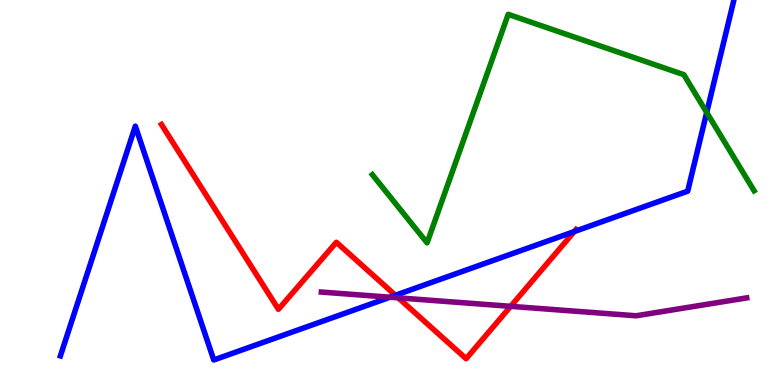[{'lines': ['blue', 'red'], 'intersections': [{'x': 5.1, 'y': 2.33}, {'x': 7.41, 'y': 3.99}]}, {'lines': ['green', 'red'], 'intersections': []}, {'lines': ['purple', 'red'], 'intersections': [{'x': 5.14, 'y': 2.26}, {'x': 6.59, 'y': 2.04}]}, {'lines': ['blue', 'green'], 'intersections': [{'x': 9.12, 'y': 7.08}]}, {'lines': ['blue', 'purple'], 'intersections': [{'x': 5.03, 'y': 2.28}]}, {'lines': ['green', 'purple'], 'intersections': []}]